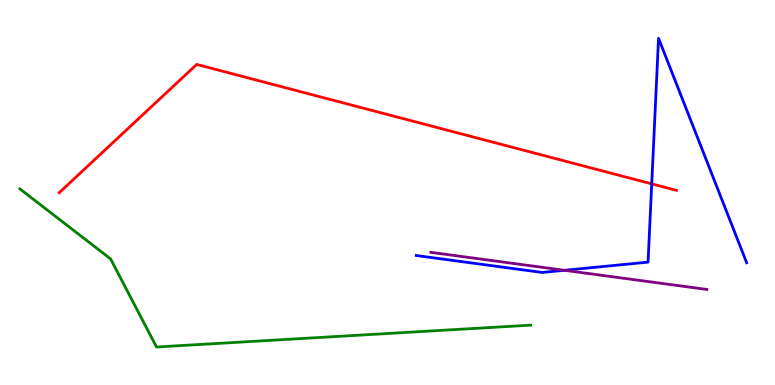[{'lines': ['blue', 'red'], 'intersections': [{'x': 8.41, 'y': 5.22}]}, {'lines': ['green', 'red'], 'intersections': []}, {'lines': ['purple', 'red'], 'intersections': []}, {'lines': ['blue', 'green'], 'intersections': []}, {'lines': ['blue', 'purple'], 'intersections': [{'x': 7.28, 'y': 2.98}]}, {'lines': ['green', 'purple'], 'intersections': []}]